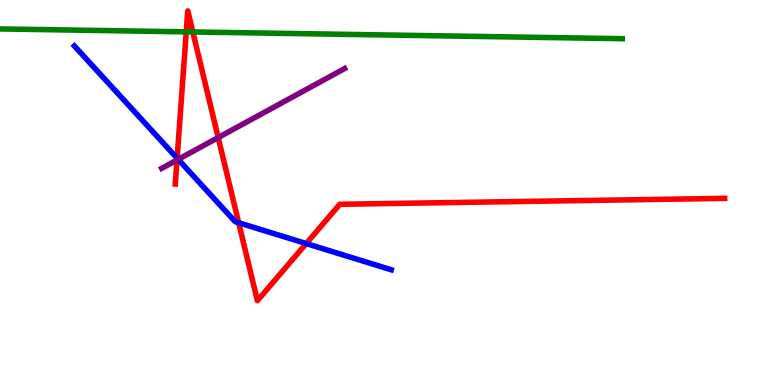[{'lines': ['blue', 'red'], 'intersections': [{'x': 2.29, 'y': 5.89}, {'x': 3.08, 'y': 4.21}, {'x': 3.95, 'y': 3.67}]}, {'lines': ['green', 'red'], 'intersections': [{'x': 2.4, 'y': 9.17}, {'x': 2.49, 'y': 9.17}]}, {'lines': ['purple', 'red'], 'intersections': [{'x': 2.28, 'y': 5.84}, {'x': 2.82, 'y': 6.43}]}, {'lines': ['blue', 'green'], 'intersections': []}, {'lines': ['blue', 'purple'], 'intersections': [{'x': 2.3, 'y': 5.86}]}, {'lines': ['green', 'purple'], 'intersections': []}]